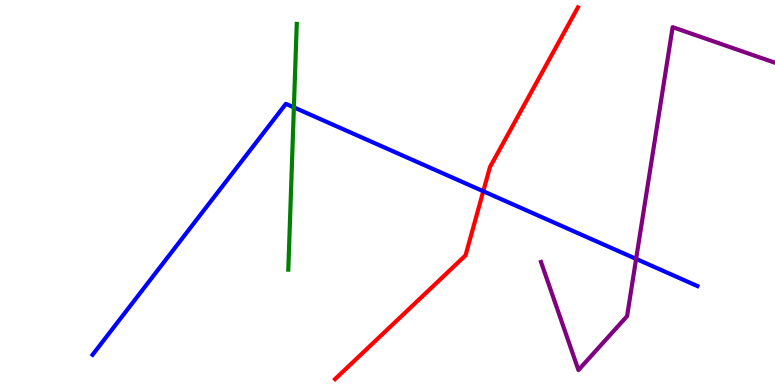[{'lines': ['blue', 'red'], 'intersections': [{'x': 6.24, 'y': 5.03}]}, {'lines': ['green', 'red'], 'intersections': []}, {'lines': ['purple', 'red'], 'intersections': []}, {'lines': ['blue', 'green'], 'intersections': [{'x': 3.79, 'y': 7.21}]}, {'lines': ['blue', 'purple'], 'intersections': [{'x': 8.21, 'y': 3.28}]}, {'lines': ['green', 'purple'], 'intersections': []}]